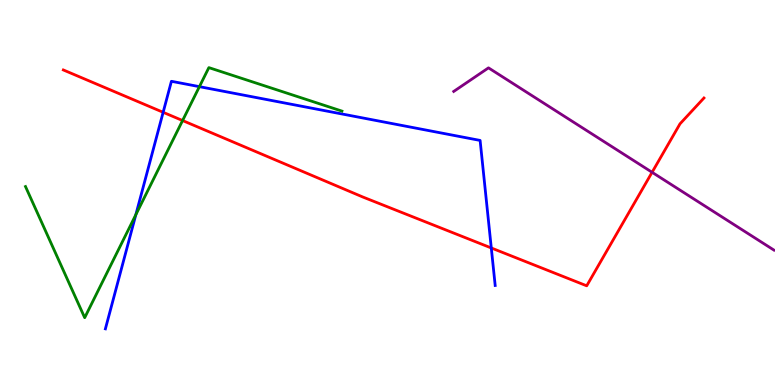[{'lines': ['blue', 'red'], 'intersections': [{'x': 2.11, 'y': 7.08}, {'x': 6.34, 'y': 3.56}]}, {'lines': ['green', 'red'], 'intersections': [{'x': 2.36, 'y': 6.87}]}, {'lines': ['purple', 'red'], 'intersections': [{'x': 8.41, 'y': 5.52}]}, {'lines': ['blue', 'green'], 'intersections': [{'x': 1.75, 'y': 4.42}, {'x': 2.57, 'y': 7.75}]}, {'lines': ['blue', 'purple'], 'intersections': []}, {'lines': ['green', 'purple'], 'intersections': []}]